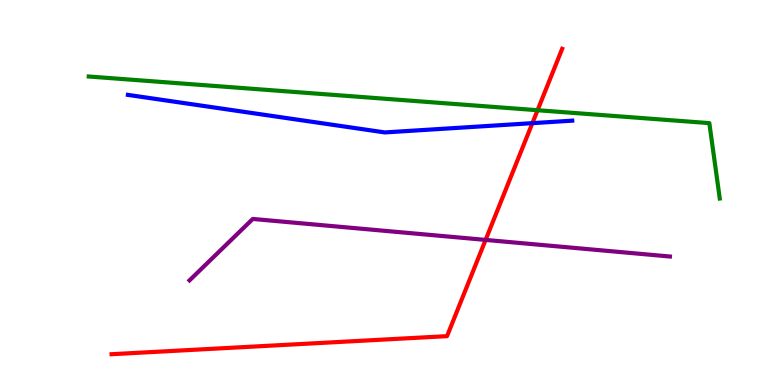[{'lines': ['blue', 'red'], 'intersections': [{'x': 6.87, 'y': 6.8}]}, {'lines': ['green', 'red'], 'intersections': [{'x': 6.94, 'y': 7.14}]}, {'lines': ['purple', 'red'], 'intersections': [{'x': 6.27, 'y': 3.77}]}, {'lines': ['blue', 'green'], 'intersections': []}, {'lines': ['blue', 'purple'], 'intersections': []}, {'lines': ['green', 'purple'], 'intersections': []}]